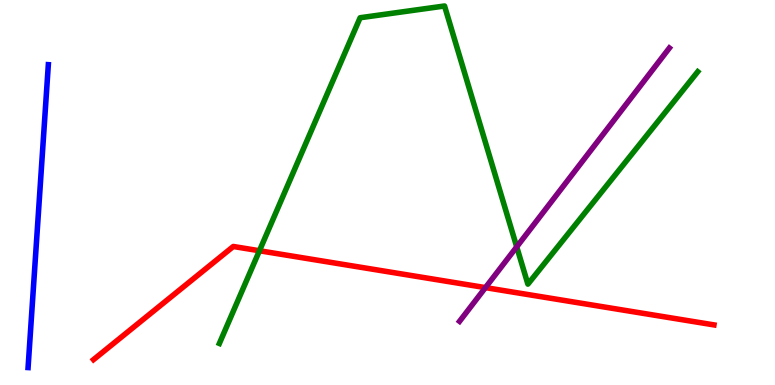[{'lines': ['blue', 'red'], 'intersections': []}, {'lines': ['green', 'red'], 'intersections': [{'x': 3.35, 'y': 3.49}]}, {'lines': ['purple', 'red'], 'intersections': [{'x': 6.26, 'y': 2.53}]}, {'lines': ['blue', 'green'], 'intersections': []}, {'lines': ['blue', 'purple'], 'intersections': []}, {'lines': ['green', 'purple'], 'intersections': [{'x': 6.67, 'y': 3.59}]}]